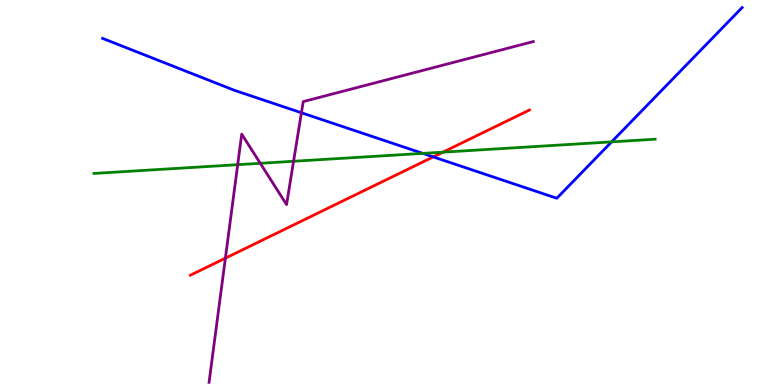[{'lines': ['blue', 'red'], 'intersections': [{'x': 5.59, 'y': 5.92}]}, {'lines': ['green', 'red'], 'intersections': [{'x': 5.72, 'y': 6.05}]}, {'lines': ['purple', 'red'], 'intersections': [{'x': 2.91, 'y': 3.29}]}, {'lines': ['blue', 'green'], 'intersections': [{'x': 5.46, 'y': 6.02}, {'x': 7.89, 'y': 6.31}]}, {'lines': ['blue', 'purple'], 'intersections': [{'x': 3.89, 'y': 7.07}]}, {'lines': ['green', 'purple'], 'intersections': [{'x': 3.07, 'y': 5.72}, {'x': 3.36, 'y': 5.76}, {'x': 3.79, 'y': 5.81}]}]